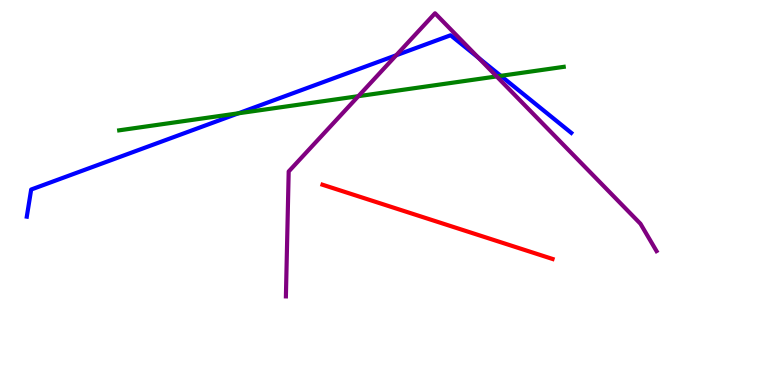[{'lines': ['blue', 'red'], 'intersections': []}, {'lines': ['green', 'red'], 'intersections': []}, {'lines': ['purple', 'red'], 'intersections': []}, {'lines': ['blue', 'green'], 'intersections': [{'x': 3.08, 'y': 7.06}, {'x': 6.46, 'y': 8.03}]}, {'lines': ['blue', 'purple'], 'intersections': [{'x': 5.11, 'y': 8.56}, {'x': 6.17, 'y': 8.5}]}, {'lines': ['green', 'purple'], 'intersections': [{'x': 4.62, 'y': 7.5}, {'x': 6.41, 'y': 8.01}]}]